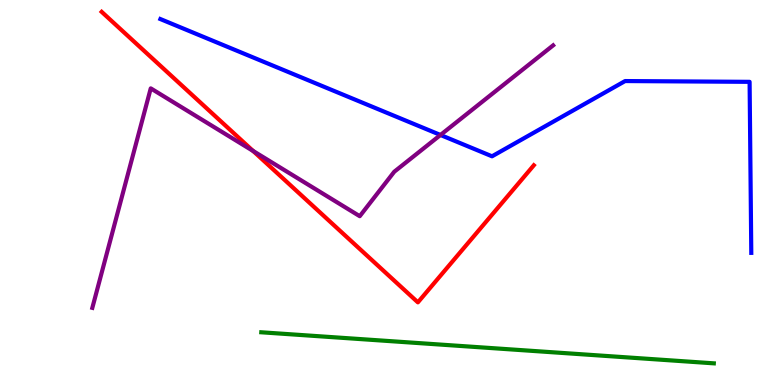[{'lines': ['blue', 'red'], 'intersections': []}, {'lines': ['green', 'red'], 'intersections': []}, {'lines': ['purple', 'red'], 'intersections': [{'x': 3.27, 'y': 6.08}]}, {'lines': ['blue', 'green'], 'intersections': []}, {'lines': ['blue', 'purple'], 'intersections': [{'x': 5.68, 'y': 6.49}]}, {'lines': ['green', 'purple'], 'intersections': []}]